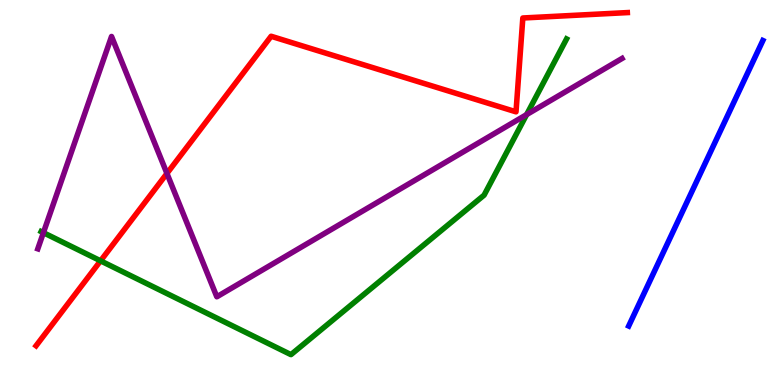[{'lines': ['blue', 'red'], 'intersections': []}, {'lines': ['green', 'red'], 'intersections': [{'x': 1.3, 'y': 3.23}]}, {'lines': ['purple', 'red'], 'intersections': [{'x': 2.15, 'y': 5.49}]}, {'lines': ['blue', 'green'], 'intersections': []}, {'lines': ['blue', 'purple'], 'intersections': []}, {'lines': ['green', 'purple'], 'intersections': [{'x': 0.56, 'y': 3.96}, {'x': 6.8, 'y': 7.02}]}]